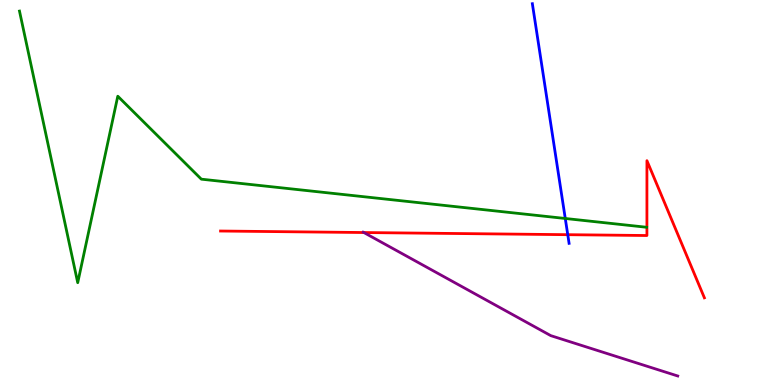[{'lines': ['blue', 'red'], 'intersections': [{'x': 7.33, 'y': 3.9}]}, {'lines': ['green', 'red'], 'intersections': []}, {'lines': ['purple', 'red'], 'intersections': [{'x': 4.7, 'y': 3.96}]}, {'lines': ['blue', 'green'], 'intersections': [{'x': 7.29, 'y': 4.33}]}, {'lines': ['blue', 'purple'], 'intersections': []}, {'lines': ['green', 'purple'], 'intersections': []}]